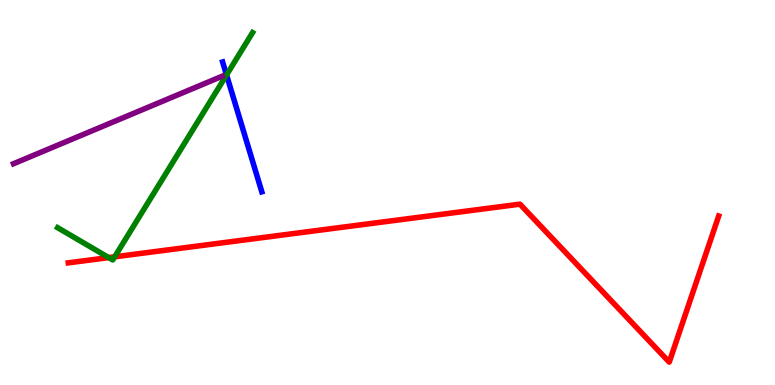[{'lines': ['blue', 'red'], 'intersections': []}, {'lines': ['green', 'red'], 'intersections': [{'x': 1.4, 'y': 3.31}, {'x': 1.48, 'y': 3.33}]}, {'lines': ['purple', 'red'], 'intersections': []}, {'lines': ['blue', 'green'], 'intersections': [{'x': 2.92, 'y': 8.05}]}, {'lines': ['blue', 'purple'], 'intersections': []}, {'lines': ['green', 'purple'], 'intersections': []}]